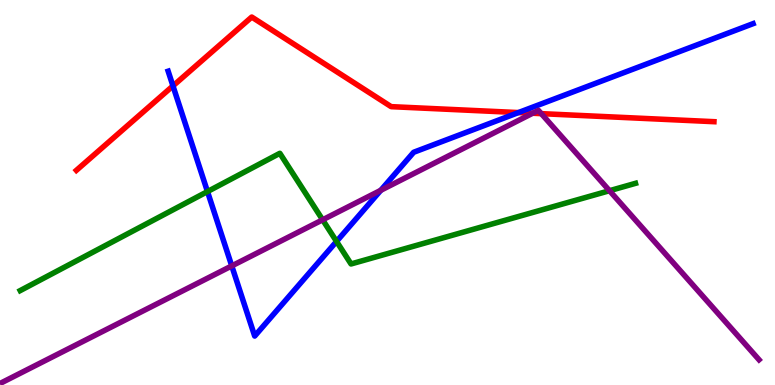[{'lines': ['blue', 'red'], 'intersections': [{'x': 2.23, 'y': 7.77}, {'x': 6.69, 'y': 7.08}]}, {'lines': ['green', 'red'], 'intersections': []}, {'lines': ['purple', 'red'], 'intersections': [{'x': 6.87, 'y': 7.06}, {'x': 6.98, 'y': 7.05}]}, {'lines': ['blue', 'green'], 'intersections': [{'x': 2.68, 'y': 5.02}, {'x': 4.34, 'y': 3.73}]}, {'lines': ['blue', 'purple'], 'intersections': [{'x': 2.99, 'y': 3.09}, {'x': 4.91, 'y': 5.06}]}, {'lines': ['green', 'purple'], 'intersections': [{'x': 4.16, 'y': 4.29}, {'x': 7.86, 'y': 5.05}]}]